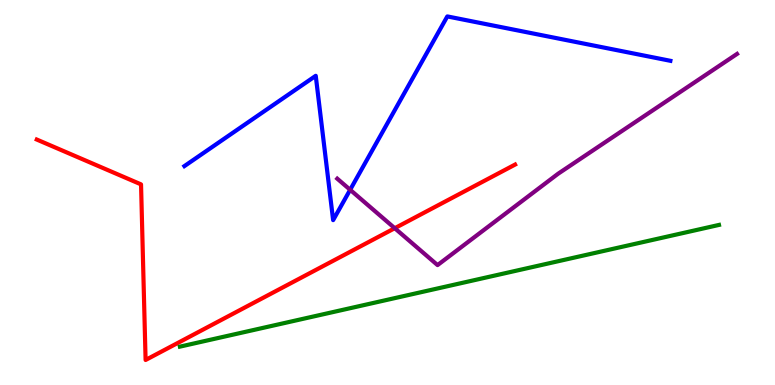[{'lines': ['blue', 'red'], 'intersections': []}, {'lines': ['green', 'red'], 'intersections': []}, {'lines': ['purple', 'red'], 'intersections': [{'x': 5.09, 'y': 4.07}]}, {'lines': ['blue', 'green'], 'intersections': []}, {'lines': ['blue', 'purple'], 'intersections': [{'x': 4.52, 'y': 5.07}]}, {'lines': ['green', 'purple'], 'intersections': []}]